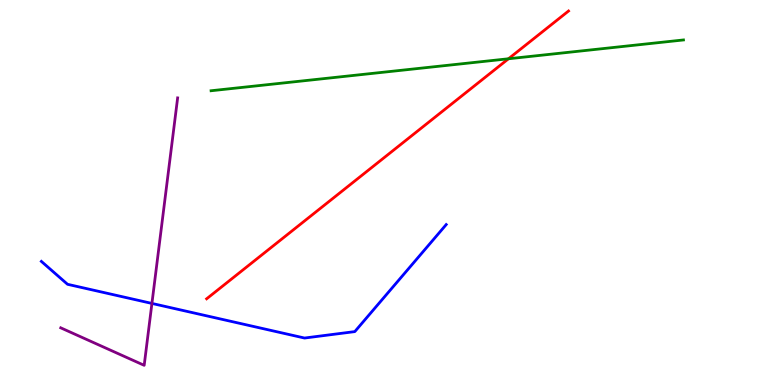[{'lines': ['blue', 'red'], 'intersections': []}, {'lines': ['green', 'red'], 'intersections': [{'x': 6.56, 'y': 8.47}]}, {'lines': ['purple', 'red'], 'intersections': []}, {'lines': ['blue', 'green'], 'intersections': []}, {'lines': ['blue', 'purple'], 'intersections': [{'x': 1.96, 'y': 2.12}]}, {'lines': ['green', 'purple'], 'intersections': []}]